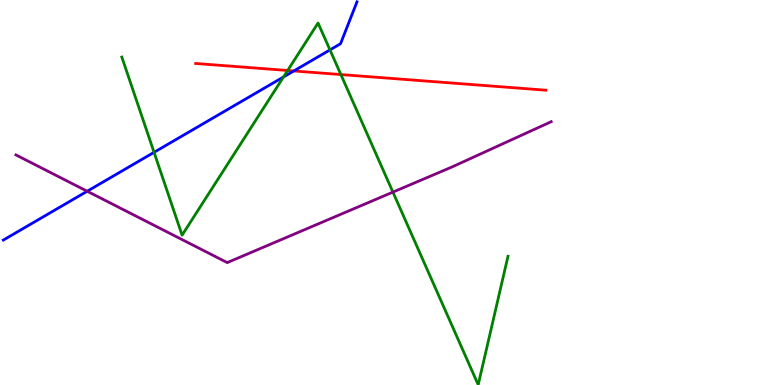[{'lines': ['blue', 'red'], 'intersections': [{'x': 3.79, 'y': 8.16}]}, {'lines': ['green', 'red'], 'intersections': [{'x': 3.71, 'y': 8.17}, {'x': 4.4, 'y': 8.06}]}, {'lines': ['purple', 'red'], 'intersections': []}, {'lines': ['blue', 'green'], 'intersections': [{'x': 1.99, 'y': 6.04}, {'x': 3.66, 'y': 8.0}, {'x': 4.26, 'y': 8.7}]}, {'lines': ['blue', 'purple'], 'intersections': [{'x': 1.13, 'y': 5.03}]}, {'lines': ['green', 'purple'], 'intersections': [{'x': 5.07, 'y': 5.01}]}]